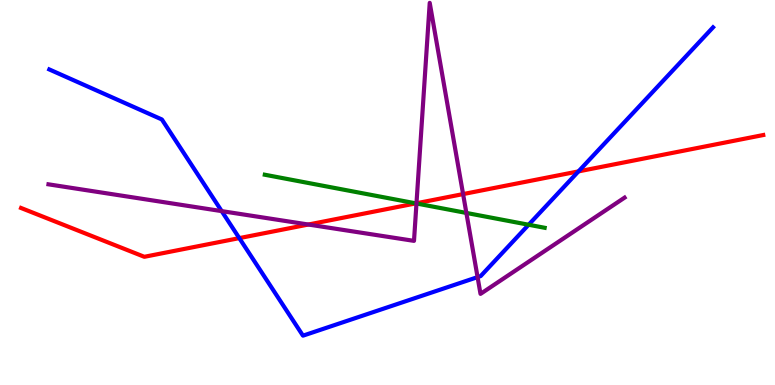[{'lines': ['blue', 'red'], 'intersections': [{'x': 3.09, 'y': 3.82}, {'x': 7.46, 'y': 5.55}]}, {'lines': ['green', 'red'], 'intersections': [{'x': 5.37, 'y': 4.72}]}, {'lines': ['purple', 'red'], 'intersections': [{'x': 3.98, 'y': 4.17}, {'x': 5.37, 'y': 4.72}, {'x': 5.98, 'y': 4.96}]}, {'lines': ['blue', 'green'], 'intersections': [{'x': 6.82, 'y': 4.16}]}, {'lines': ['blue', 'purple'], 'intersections': [{'x': 2.86, 'y': 4.52}, {'x': 6.16, 'y': 2.8}]}, {'lines': ['green', 'purple'], 'intersections': [{'x': 5.37, 'y': 4.71}, {'x': 6.02, 'y': 4.47}]}]